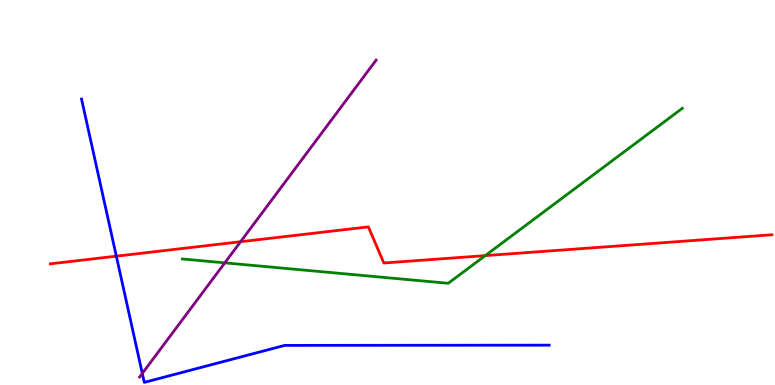[{'lines': ['blue', 'red'], 'intersections': [{'x': 1.5, 'y': 3.35}]}, {'lines': ['green', 'red'], 'intersections': [{'x': 6.26, 'y': 3.36}]}, {'lines': ['purple', 'red'], 'intersections': [{'x': 3.1, 'y': 3.72}]}, {'lines': ['blue', 'green'], 'intersections': []}, {'lines': ['blue', 'purple'], 'intersections': [{'x': 1.84, 'y': 0.301}]}, {'lines': ['green', 'purple'], 'intersections': [{'x': 2.9, 'y': 3.17}]}]